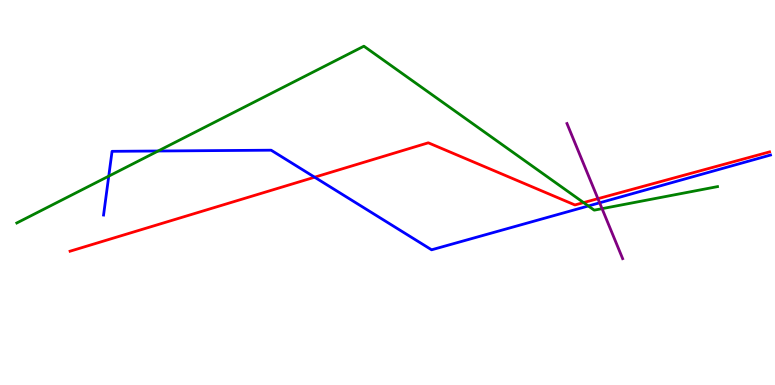[{'lines': ['blue', 'red'], 'intersections': [{'x': 4.06, 'y': 5.4}]}, {'lines': ['green', 'red'], 'intersections': [{'x': 7.53, 'y': 4.74}]}, {'lines': ['purple', 'red'], 'intersections': [{'x': 7.72, 'y': 4.84}]}, {'lines': ['blue', 'green'], 'intersections': [{'x': 1.4, 'y': 5.42}, {'x': 2.04, 'y': 6.08}, {'x': 7.59, 'y': 4.65}]}, {'lines': ['blue', 'purple'], 'intersections': [{'x': 7.74, 'y': 4.73}]}, {'lines': ['green', 'purple'], 'intersections': [{'x': 7.77, 'y': 4.58}]}]